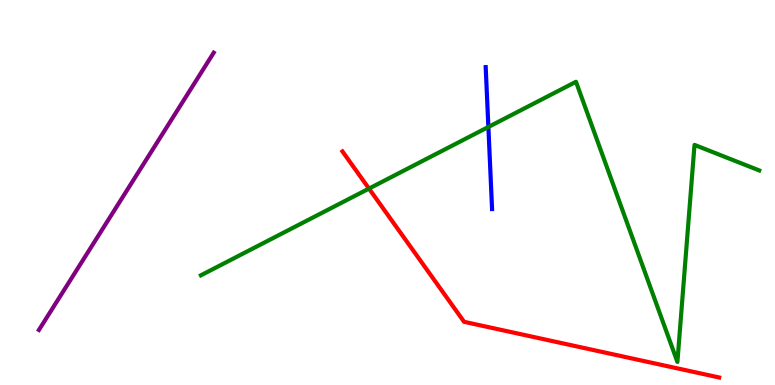[{'lines': ['blue', 'red'], 'intersections': []}, {'lines': ['green', 'red'], 'intersections': [{'x': 4.76, 'y': 5.1}]}, {'lines': ['purple', 'red'], 'intersections': []}, {'lines': ['blue', 'green'], 'intersections': [{'x': 6.3, 'y': 6.7}]}, {'lines': ['blue', 'purple'], 'intersections': []}, {'lines': ['green', 'purple'], 'intersections': []}]